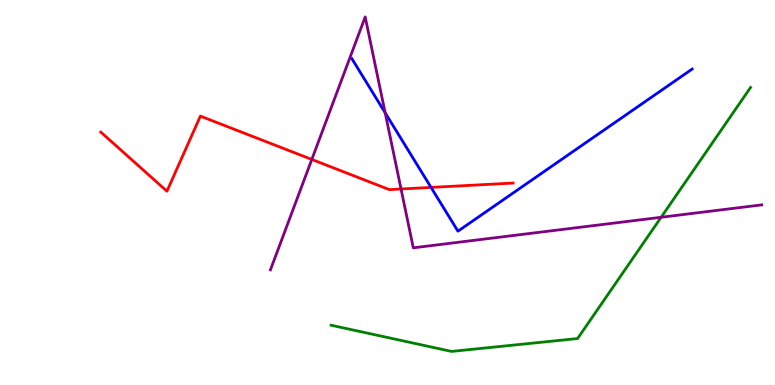[{'lines': ['blue', 'red'], 'intersections': [{'x': 5.56, 'y': 5.13}]}, {'lines': ['green', 'red'], 'intersections': []}, {'lines': ['purple', 'red'], 'intersections': [{'x': 4.02, 'y': 5.86}, {'x': 5.17, 'y': 5.09}]}, {'lines': ['blue', 'green'], 'intersections': []}, {'lines': ['blue', 'purple'], 'intersections': [{'x': 4.97, 'y': 7.07}]}, {'lines': ['green', 'purple'], 'intersections': [{'x': 8.53, 'y': 4.36}]}]